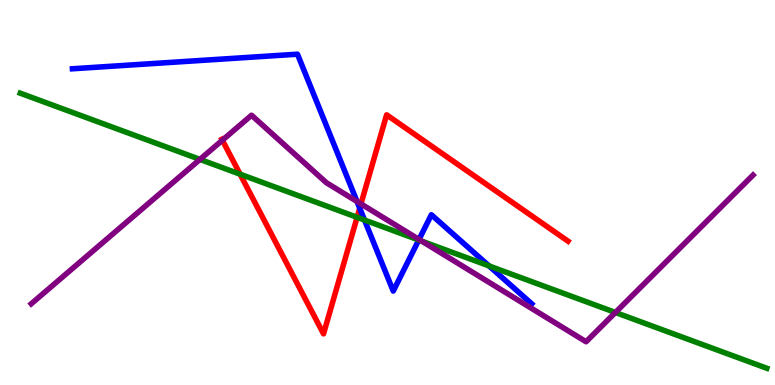[{'lines': ['blue', 'red'], 'intersections': [{'x': 4.64, 'y': 4.59}]}, {'lines': ['green', 'red'], 'intersections': [{'x': 3.1, 'y': 5.48}, {'x': 4.61, 'y': 4.36}]}, {'lines': ['purple', 'red'], 'intersections': [{'x': 2.87, 'y': 6.36}, {'x': 4.66, 'y': 4.7}]}, {'lines': ['blue', 'green'], 'intersections': [{'x': 4.7, 'y': 4.28}, {'x': 5.4, 'y': 3.77}, {'x': 6.31, 'y': 3.09}]}, {'lines': ['blue', 'purple'], 'intersections': [{'x': 4.61, 'y': 4.77}, {'x': 5.41, 'y': 3.78}]}, {'lines': ['green', 'purple'], 'intersections': [{'x': 2.58, 'y': 5.86}, {'x': 5.44, 'y': 3.74}, {'x': 7.94, 'y': 1.88}]}]